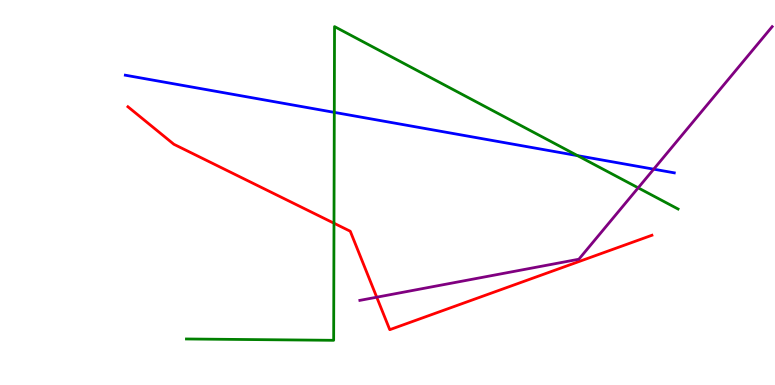[{'lines': ['blue', 'red'], 'intersections': []}, {'lines': ['green', 'red'], 'intersections': [{'x': 4.31, 'y': 4.2}]}, {'lines': ['purple', 'red'], 'intersections': [{'x': 4.86, 'y': 2.28}]}, {'lines': ['blue', 'green'], 'intersections': [{'x': 4.31, 'y': 7.08}, {'x': 7.45, 'y': 5.96}]}, {'lines': ['blue', 'purple'], 'intersections': [{'x': 8.43, 'y': 5.61}]}, {'lines': ['green', 'purple'], 'intersections': [{'x': 8.23, 'y': 5.12}]}]